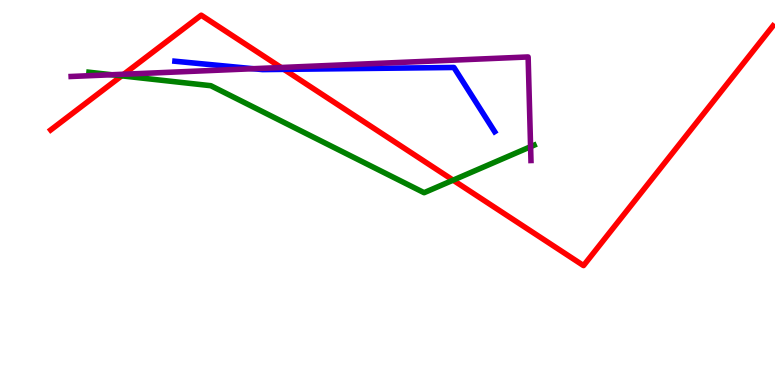[{'lines': ['blue', 'red'], 'intersections': [{'x': 3.66, 'y': 8.2}]}, {'lines': ['green', 'red'], 'intersections': [{'x': 1.57, 'y': 8.03}, {'x': 5.85, 'y': 5.32}]}, {'lines': ['purple', 'red'], 'intersections': [{'x': 1.6, 'y': 8.07}, {'x': 3.63, 'y': 8.25}]}, {'lines': ['blue', 'green'], 'intersections': []}, {'lines': ['blue', 'purple'], 'intersections': [{'x': 3.27, 'y': 8.22}]}, {'lines': ['green', 'purple'], 'intersections': [{'x': 1.44, 'y': 8.06}, {'x': 6.85, 'y': 6.19}]}]